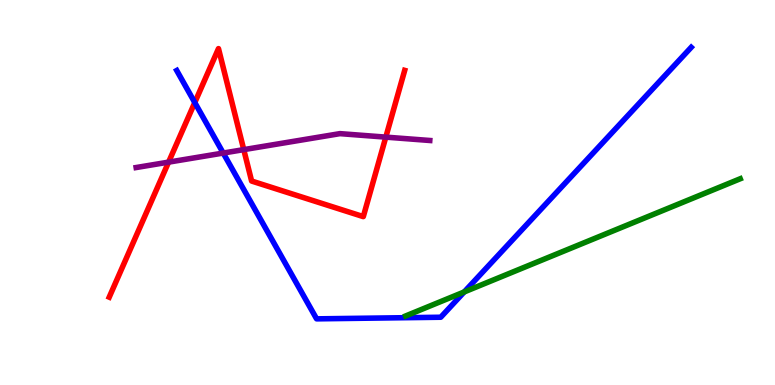[{'lines': ['blue', 'red'], 'intersections': [{'x': 2.51, 'y': 7.34}]}, {'lines': ['green', 'red'], 'intersections': []}, {'lines': ['purple', 'red'], 'intersections': [{'x': 2.18, 'y': 5.79}, {'x': 3.15, 'y': 6.11}, {'x': 4.98, 'y': 6.44}]}, {'lines': ['blue', 'green'], 'intersections': [{'x': 5.99, 'y': 2.42}]}, {'lines': ['blue', 'purple'], 'intersections': [{'x': 2.88, 'y': 6.02}]}, {'lines': ['green', 'purple'], 'intersections': []}]